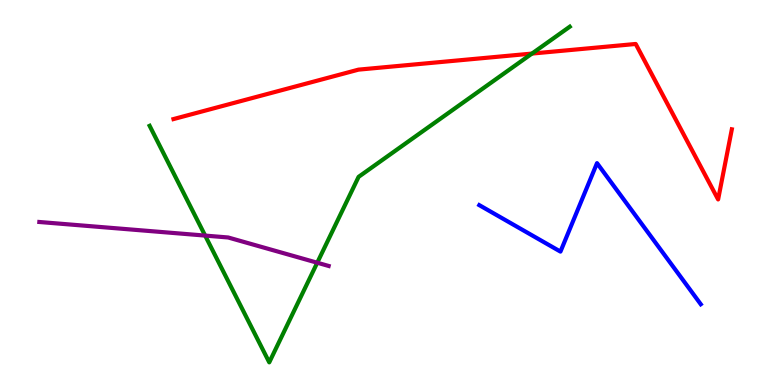[{'lines': ['blue', 'red'], 'intersections': []}, {'lines': ['green', 'red'], 'intersections': [{'x': 6.86, 'y': 8.61}]}, {'lines': ['purple', 'red'], 'intersections': []}, {'lines': ['blue', 'green'], 'intersections': []}, {'lines': ['blue', 'purple'], 'intersections': []}, {'lines': ['green', 'purple'], 'intersections': [{'x': 2.65, 'y': 3.88}, {'x': 4.09, 'y': 3.18}]}]